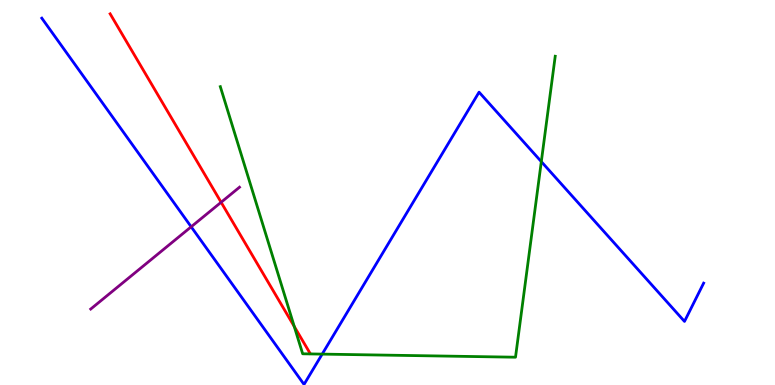[{'lines': ['blue', 'red'], 'intersections': []}, {'lines': ['green', 'red'], 'intersections': [{'x': 3.8, 'y': 1.52}]}, {'lines': ['purple', 'red'], 'intersections': [{'x': 2.85, 'y': 4.75}]}, {'lines': ['blue', 'green'], 'intersections': [{'x': 4.16, 'y': 0.802}, {'x': 6.98, 'y': 5.8}]}, {'lines': ['blue', 'purple'], 'intersections': [{'x': 2.47, 'y': 4.11}]}, {'lines': ['green', 'purple'], 'intersections': []}]